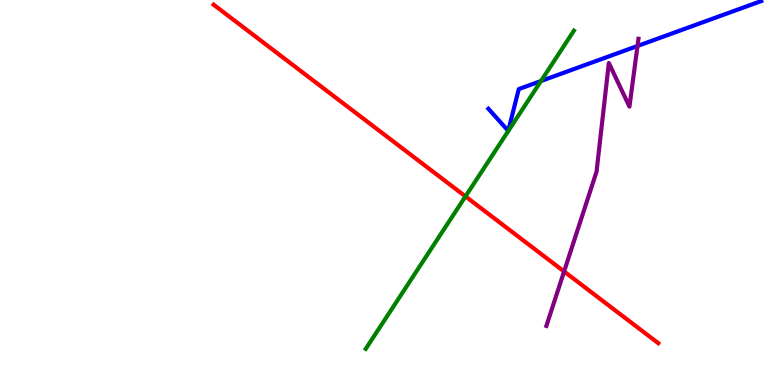[{'lines': ['blue', 'red'], 'intersections': []}, {'lines': ['green', 'red'], 'intersections': [{'x': 6.01, 'y': 4.9}]}, {'lines': ['purple', 'red'], 'intersections': [{'x': 7.28, 'y': 2.95}]}, {'lines': ['blue', 'green'], 'intersections': [{'x': 6.98, 'y': 7.9}]}, {'lines': ['blue', 'purple'], 'intersections': [{'x': 8.23, 'y': 8.81}]}, {'lines': ['green', 'purple'], 'intersections': []}]